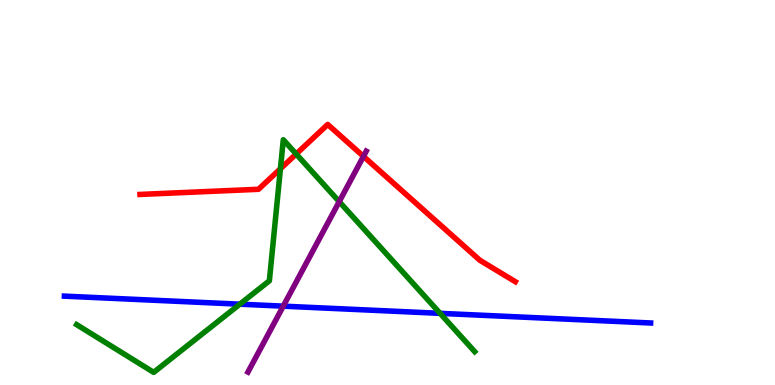[{'lines': ['blue', 'red'], 'intersections': []}, {'lines': ['green', 'red'], 'intersections': [{'x': 3.62, 'y': 5.62}, {'x': 3.82, 'y': 6.0}]}, {'lines': ['purple', 'red'], 'intersections': [{'x': 4.69, 'y': 5.94}]}, {'lines': ['blue', 'green'], 'intersections': [{'x': 3.09, 'y': 2.1}, {'x': 5.68, 'y': 1.86}]}, {'lines': ['blue', 'purple'], 'intersections': [{'x': 3.65, 'y': 2.05}]}, {'lines': ['green', 'purple'], 'intersections': [{'x': 4.38, 'y': 4.76}]}]